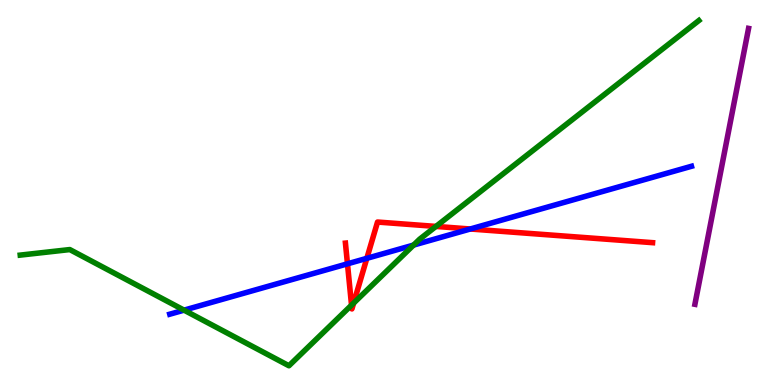[{'lines': ['blue', 'red'], 'intersections': [{'x': 4.48, 'y': 3.15}, {'x': 4.73, 'y': 3.29}, {'x': 6.07, 'y': 4.05}]}, {'lines': ['green', 'red'], 'intersections': [{'x': 4.54, 'y': 2.07}, {'x': 4.56, 'y': 2.13}, {'x': 5.63, 'y': 4.12}]}, {'lines': ['purple', 'red'], 'intersections': []}, {'lines': ['blue', 'green'], 'intersections': [{'x': 2.37, 'y': 1.94}, {'x': 5.34, 'y': 3.63}]}, {'lines': ['blue', 'purple'], 'intersections': []}, {'lines': ['green', 'purple'], 'intersections': []}]